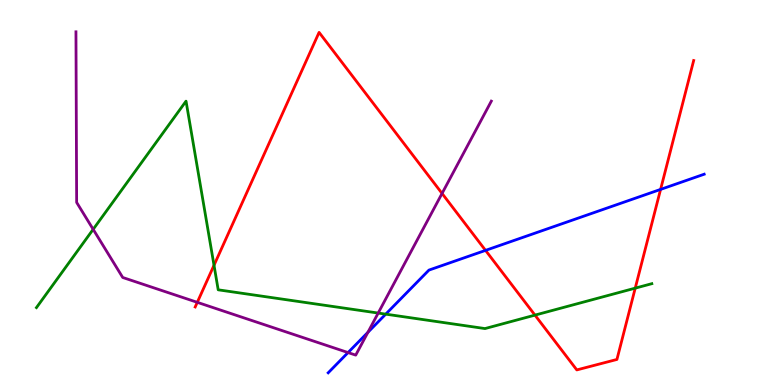[{'lines': ['blue', 'red'], 'intersections': [{'x': 6.26, 'y': 3.5}, {'x': 8.52, 'y': 5.08}]}, {'lines': ['green', 'red'], 'intersections': [{'x': 2.76, 'y': 3.11}, {'x': 6.9, 'y': 1.81}, {'x': 8.2, 'y': 2.52}]}, {'lines': ['purple', 'red'], 'intersections': [{'x': 2.55, 'y': 2.15}, {'x': 5.7, 'y': 4.98}]}, {'lines': ['blue', 'green'], 'intersections': [{'x': 4.98, 'y': 1.84}]}, {'lines': ['blue', 'purple'], 'intersections': [{'x': 4.49, 'y': 0.842}, {'x': 4.75, 'y': 1.37}]}, {'lines': ['green', 'purple'], 'intersections': [{'x': 1.2, 'y': 4.04}, {'x': 4.88, 'y': 1.87}]}]